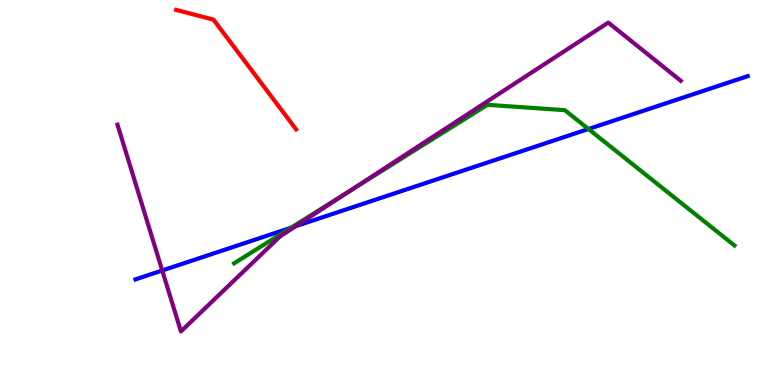[{'lines': ['blue', 'red'], 'intersections': []}, {'lines': ['green', 'red'], 'intersections': []}, {'lines': ['purple', 'red'], 'intersections': []}, {'lines': ['blue', 'green'], 'intersections': [{'x': 3.75, 'y': 4.08}, {'x': 7.59, 'y': 6.65}]}, {'lines': ['blue', 'purple'], 'intersections': [{'x': 2.09, 'y': 2.97}, {'x': 3.82, 'y': 4.13}]}, {'lines': ['green', 'purple'], 'intersections': [{'x': 4.53, 'y': 5.06}]}]